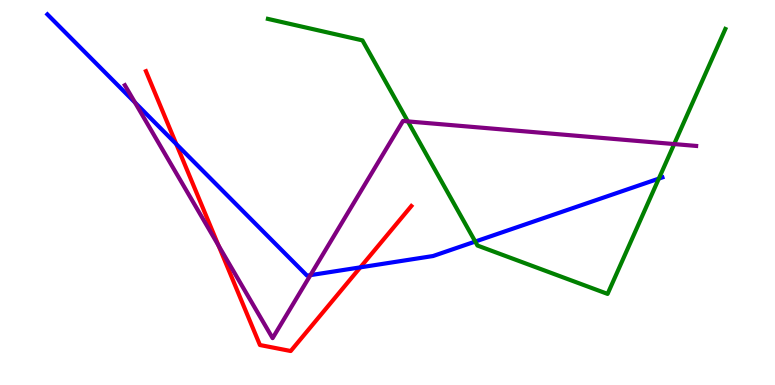[{'lines': ['blue', 'red'], 'intersections': [{'x': 2.27, 'y': 6.26}, {'x': 4.65, 'y': 3.06}]}, {'lines': ['green', 'red'], 'intersections': []}, {'lines': ['purple', 'red'], 'intersections': [{'x': 2.82, 'y': 3.62}]}, {'lines': ['blue', 'green'], 'intersections': [{'x': 6.13, 'y': 3.73}, {'x': 8.5, 'y': 5.36}]}, {'lines': ['blue', 'purple'], 'intersections': [{'x': 1.74, 'y': 7.34}, {'x': 4.01, 'y': 2.85}]}, {'lines': ['green', 'purple'], 'intersections': [{'x': 5.26, 'y': 6.85}, {'x': 8.7, 'y': 6.26}]}]